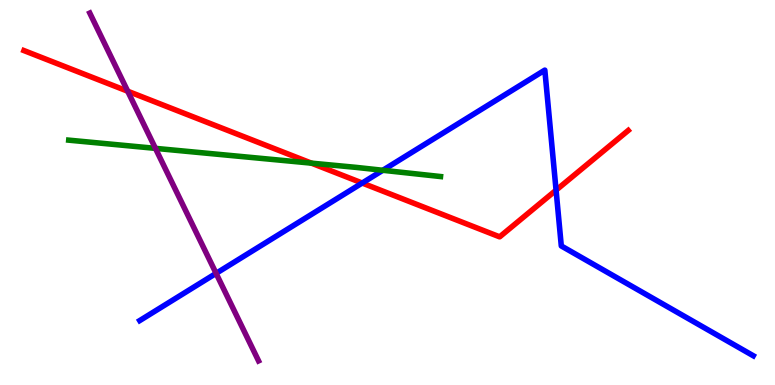[{'lines': ['blue', 'red'], 'intersections': [{'x': 4.67, 'y': 5.25}, {'x': 7.18, 'y': 5.06}]}, {'lines': ['green', 'red'], 'intersections': [{'x': 4.02, 'y': 5.76}]}, {'lines': ['purple', 'red'], 'intersections': [{'x': 1.65, 'y': 7.63}]}, {'lines': ['blue', 'green'], 'intersections': [{'x': 4.94, 'y': 5.58}]}, {'lines': ['blue', 'purple'], 'intersections': [{'x': 2.79, 'y': 2.9}]}, {'lines': ['green', 'purple'], 'intersections': [{'x': 2.01, 'y': 6.15}]}]